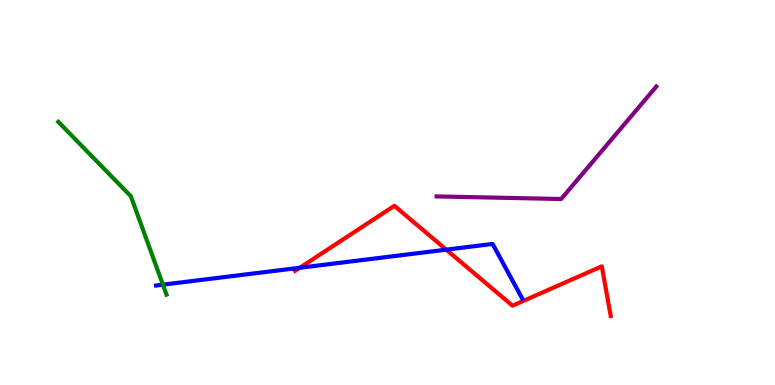[{'lines': ['blue', 'red'], 'intersections': [{'x': 3.87, 'y': 3.05}, {'x': 5.76, 'y': 3.52}]}, {'lines': ['green', 'red'], 'intersections': []}, {'lines': ['purple', 'red'], 'intersections': []}, {'lines': ['blue', 'green'], 'intersections': [{'x': 2.1, 'y': 2.61}]}, {'lines': ['blue', 'purple'], 'intersections': []}, {'lines': ['green', 'purple'], 'intersections': []}]